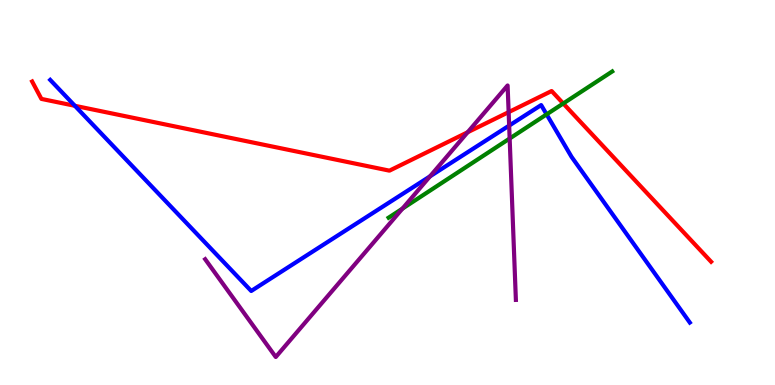[{'lines': ['blue', 'red'], 'intersections': [{'x': 0.966, 'y': 7.25}]}, {'lines': ['green', 'red'], 'intersections': [{'x': 7.27, 'y': 7.31}]}, {'lines': ['purple', 'red'], 'intersections': [{'x': 6.03, 'y': 6.57}, {'x': 6.56, 'y': 7.09}]}, {'lines': ['blue', 'green'], 'intersections': [{'x': 7.05, 'y': 7.03}]}, {'lines': ['blue', 'purple'], 'intersections': [{'x': 5.55, 'y': 5.42}, {'x': 6.57, 'y': 6.74}]}, {'lines': ['green', 'purple'], 'intersections': [{'x': 5.19, 'y': 4.58}, {'x': 6.58, 'y': 6.4}]}]